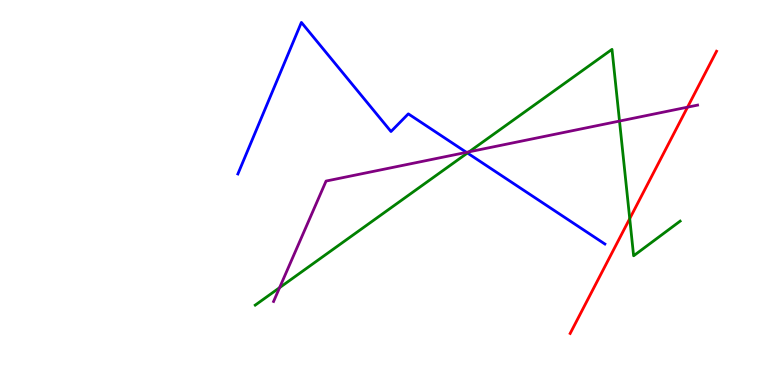[{'lines': ['blue', 'red'], 'intersections': []}, {'lines': ['green', 'red'], 'intersections': [{'x': 8.13, 'y': 4.32}]}, {'lines': ['purple', 'red'], 'intersections': [{'x': 8.87, 'y': 7.22}]}, {'lines': ['blue', 'green'], 'intersections': [{'x': 6.03, 'y': 6.03}]}, {'lines': ['blue', 'purple'], 'intersections': [{'x': 6.02, 'y': 6.04}]}, {'lines': ['green', 'purple'], 'intersections': [{'x': 3.61, 'y': 2.53}, {'x': 6.05, 'y': 6.06}, {'x': 7.99, 'y': 6.86}]}]